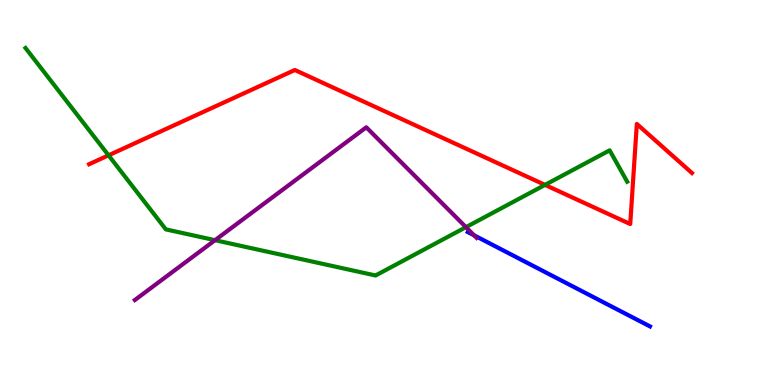[{'lines': ['blue', 'red'], 'intersections': []}, {'lines': ['green', 'red'], 'intersections': [{'x': 1.4, 'y': 5.97}, {'x': 7.03, 'y': 5.2}]}, {'lines': ['purple', 'red'], 'intersections': []}, {'lines': ['blue', 'green'], 'intersections': []}, {'lines': ['blue', 'purple'], 'intersections': [{'x': 6.12, 'y': 3.89}]}, {'lines': ['green', 'purple'], 'intersections': [{'x': 2.77, 'y': 3.76}, {'x': 6.01, 'y': 4.1}]}]